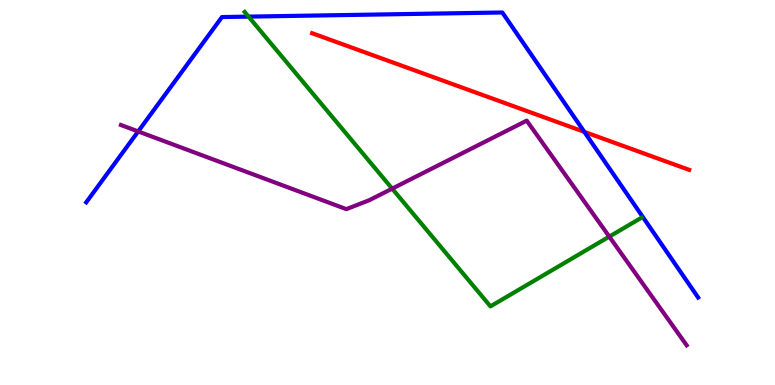[{'lines': ['blue', 'red'], 'intersections': [{'x': 7.54, 'y': 6.58}]}, {'lines': ['green', 'red'], 'intersections': []}, {'lines': ['purple', 'red'], 'intersections': []}, {'lines': ['blue', 'green'], 'intersections': [{'x': 3.21, 'y': 9.57}]}, {'lines': ['blue', 'purple'], 'intersections': [{'x': 1.78, 'y': 6.59}]}, {'lines': ['green', 'purple'], 'intersections': [{'x': 5.06, 'y': 5.1}, {'x': 7.86, 'y': 3.85}]}]